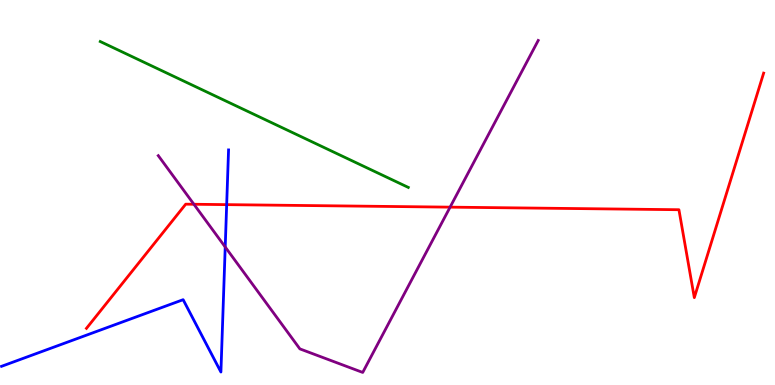[{'lines': ['blue', 'red'], 'intersections': [{'x': 2.92, 'y': 4.68}]}, {'lines': ['green', 'red'], 'intersections': []}, {'lines': ['purple', 'red'], 'intersections': [{'x': 2.5, 'y': 4.69}, {'x': 5.81, 'y': 4.62}]}, {'lines': ['blue', 'green'], 'intersections': []}, {'lines': ['blue', 'purple'], 'intersections': [{'x': 2.91, 'y': 3.58}]}, {'lines': ['green', 'purple'], 'intersections': []}]